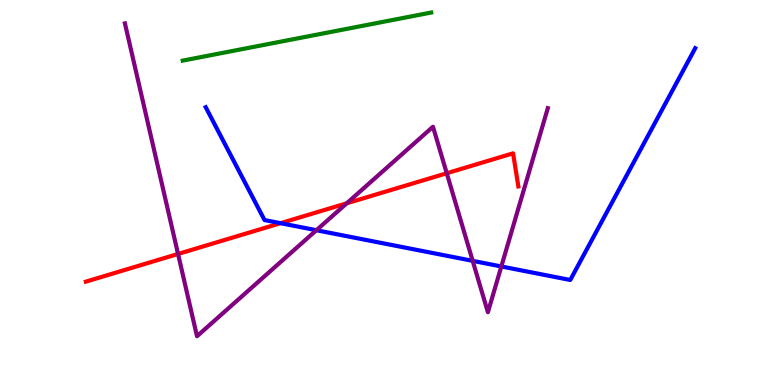[{'lines': ['blue', 'red'], 'intersections': [{'x': 3.62, 'y': 4.2}]}, {'lines': ['green', 'red'], 'intersections': []}, {'lines': ['purple', 'red'], 'intersections': [{'x': 2.3, 'y': 3.4}, {'x': 4.47, 'y': 4.72}, {'x': 5.76, 'y': 5.5}]}, {'lines': ['blue', 'green'], 'intersections': []}, {'lines': ['blue', 'purple'], 'intersections': [{'x': 4.08, 'y': 4.02}, {'x': 6.1, 'y': 3.22}, {'x': 6.47, 'y': 3.08}]}, {'lines': ['green', 'purple'], 'intersections': []}]